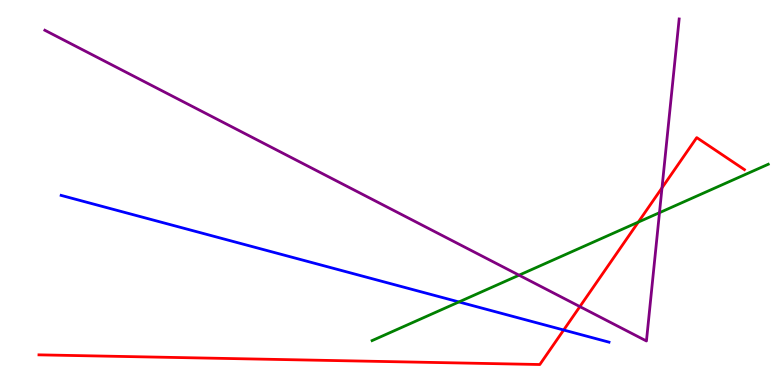[{'lines': ['blue', 'red'], 'intersections': [{'x': 7.27, 'y': 1.43}]}, {'lines': ['green', 'red'], 'intersections': [{'x': 8.24, 'y': 4.23}]}, {'lines': ['purple', 'red'], 'intersections': [{'x': 7.48, 'y': 2.04}, {'x': 8.54, 'y': 5.12}]}, {'lines': ['blue', 'green'], 'intersections': [{'x': 5.92, 'y': 2.16}]}, {'lines': ['blue', 'purple'], 'intersections': []}, {'lines': ['green', 'purple'], 'intersections': [{'x': 6.7, 'y': 2.85}, {'x': 8.51, 'y': 4.48}]}]